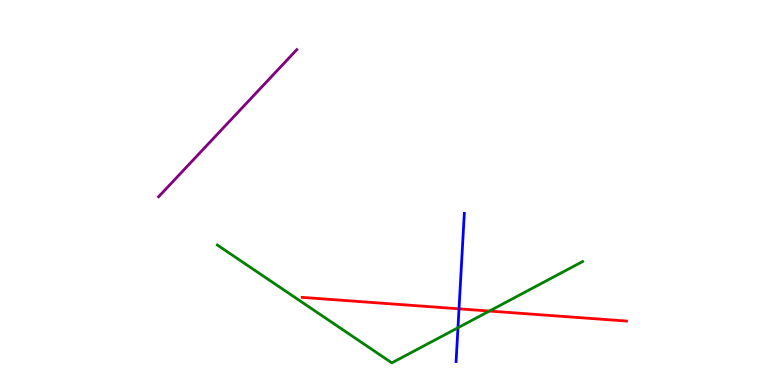[{'lines': ['blue', 'red'], 'intersections': [{'x': 5.92, 'y': 1.98}]}, {'lines': ['green', 'red'], 'intersections': [{'x': 6.32, 'y': 1.92}]}, {'lines': ['purple', 'red'], 'intersections': []}, {'lines': ['blue', 'green'], 'intersections': [{'x': 5.91, 'y': 1.49}]}, {'lines': ['blue', 'purple'], 'intersections': []}, {'lines': ['green', 'purple'], 'intersections': []}]